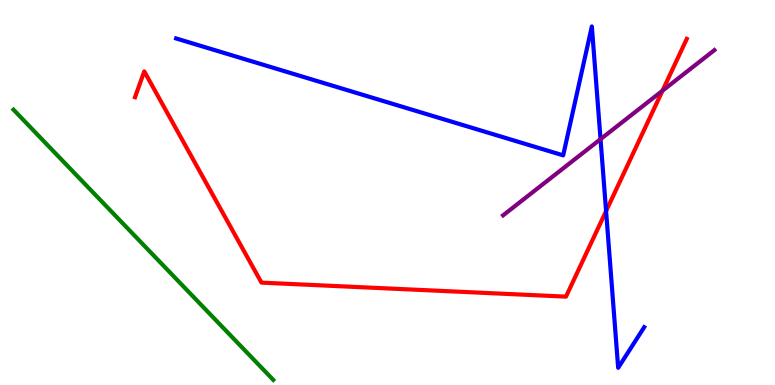[{'lines': ['blue', 'red'], 'intersections': [{'x': 7.82, 'y': 4.52}]}, {'lines': ['green', 'red'], 'intersections': []}, {'lines': ['purple', 'red'], 'intersections': [{'x': 8.55, 'y': 7.64}]}, {'lines': ['blue', 'green'], 'intersections': []}, {'lines': ['blue', 'purple'], 'intersections': [{'x': 7.75, 'y': 6.39}]}, {'lines': ['green', 'purple'], 'intersections': []}]